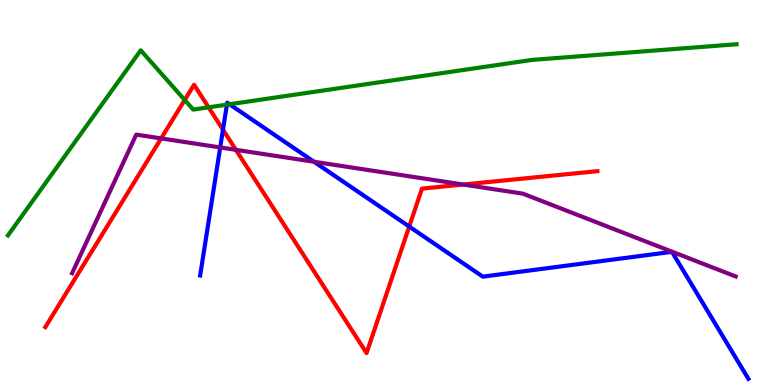[{'lines': ['blue', 'red'], 'intersections': [{'x': 2.88, 'y': 6.63}, {'x': 5.28, 'y': 4.12}]}, {'lines': ['green', 'red'], 'intersections': [{'x': 2.38, 'y': 7.4}, {'x': 2.69, 'y': 7.21}]}, {'lines': ['purple', 'red'], 'intersections': [{'x': 2.08, 'y': 6.4}, {'x': 3.04, 'y': 6.11}, {'x': 5.98, 'y': 5.21}]}, {'lines': ['blue', 'green'], 'intersections': [{'x': 2.93, 'y': 7.28}, {'x': 2.96, 'y': 7.29}]}, {'lines': ['blue', 'purple'], 'intersections': [{'x': 2.84, 'y': 6.17}, {'x': 4.05, 'y': 5.8}]}, {'lines': ['green', 'purple'], 'intersections': []}]